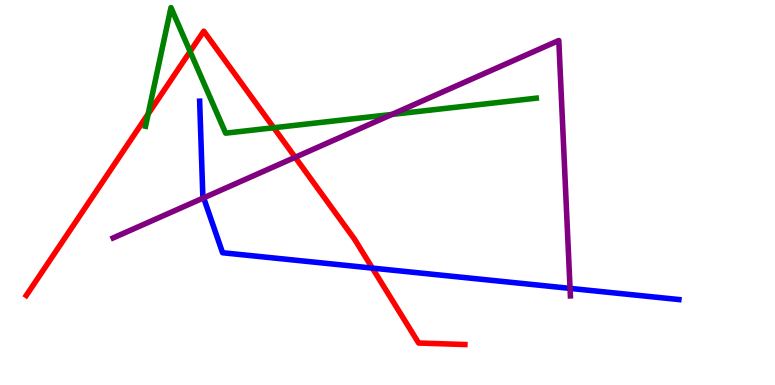[{'lines': ['blue', 'red'], 'intersections': [{'x': 4.8, 'y': 3.04}]}, {'lines': ['green', 'red'], 'intersections': [{'x': 1.91, 'y': 7.04}, {'x': 2.45, 'y': 8.66}, {'x': 3.53, 'y': 6.68}]}, {'lines': ['purple', 'red'], 'intersections': [{'x': 3.81, 'y': 5.91}]}, {'lines': ['blue', 'green'], 'intersections': []}, {'lines': ['blue', 'purple'], 'intersections': [{'x': 2.63, 'y': 4.86}, {'x': 7.36, 'y': 2.51}]}, {'lines': ['green', 'purple'], 'intersections': [{'x': 5.06, 'y': 7.03}]}]